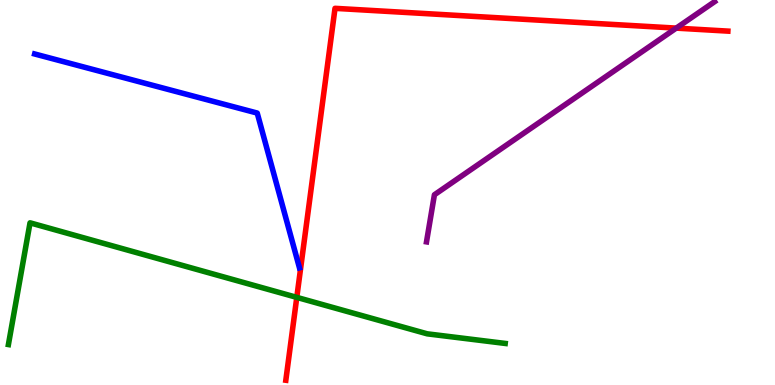[{'lines': ['blue', 'red'], 'intersections': []}, {'lines': ['green', 'red'], 'intersections': [{'x': 3.83, 'y': 2.28}]}, {'lines': ['purple', 'red'], 'intersections': [{'x': 8.73, 'y': 9.27}]}, {'lines': ['blue', 'green'], 'intersections': []}, {'lines': ['blue', 'purple'], 'intersections': []}, {'lines': ['green', 'purple'], 'intersections': []}]